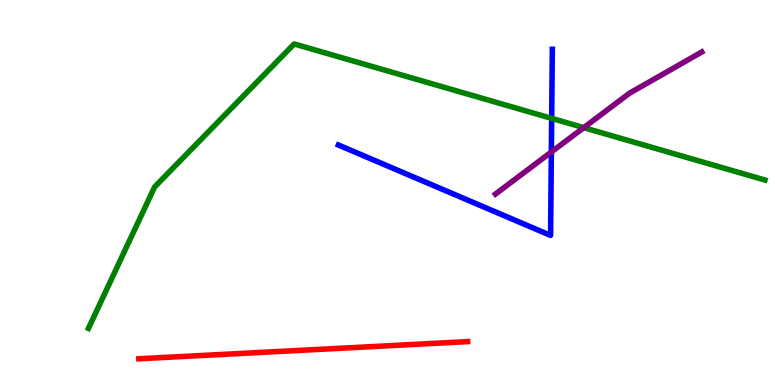[{'lines': ['blue', 'red'], 'intersections': []}, {'lines': ['green', 'red'], 'intersections': []}, {'lines': ['purple', 'red'], 'intersections': []}, {'lines': ['blue', 'green'], 'intersections': [{'x': 7.12, 'y': 6.93}]}, {'lines': ['blue', 'purple'], 'intersections': [{'x': 7.11, 'y': 6.05}]}, {'lines': ['green', 'purple'], 'intersections': [{'x': 7.53, 'y': 6.68}]}]